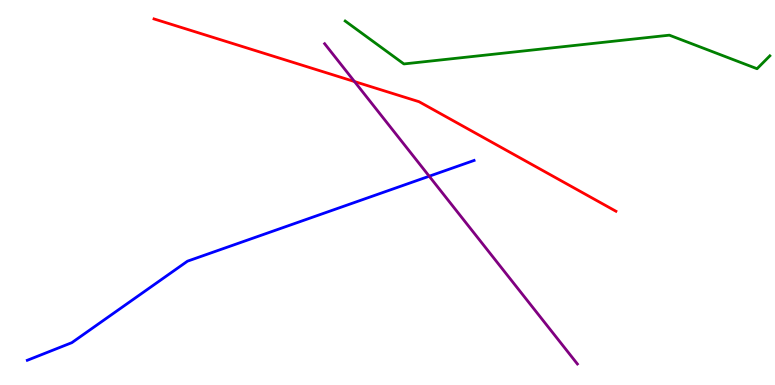[{'lines': ['blue', 'red'], 'intersections': []}, {'lines': ['green', 'red'], 'intersections': []}, {'lines': ['purple', 'red'], 'intersections': [{'x': 4.57, 'y': 7.88}]}, {'lines': ['blue', 'green'], 'intersections': []}, {'lines': ['blue', 'purple'], 'intersections': [{'x': 5.54, 'y': 5.42}]}, {'lines': ['green', 'purple'], 'intersections': []}]